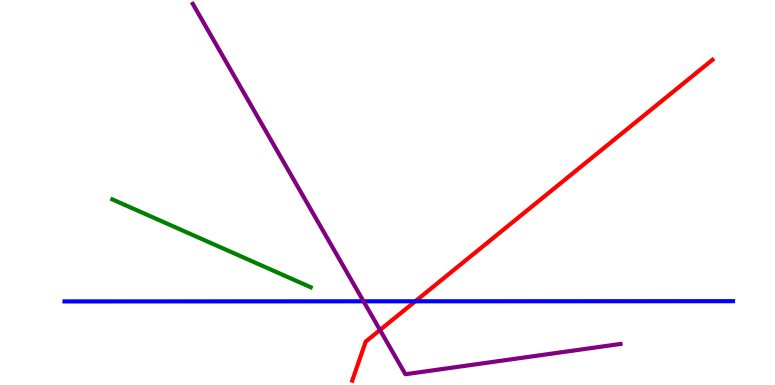[{'lines': ['blue', 'red'], 'intersections': [{'x': 5.36, 'y': 2.17}]}, {'lines': ['green', 'red'], 'intersections': []}, {'lines': ['purple', 'red'], 'intersections': [{'x': 4.9, 'y': 1.43}]}, {'lines': ['blue', 'green'], 'intersections': []}, {'lines': ['blue', 'purple'], 'intersections': [{'x': 4.69, 'y': 2.17}]}, {'lines': ['green', 'purple'], 'intersections': []}]